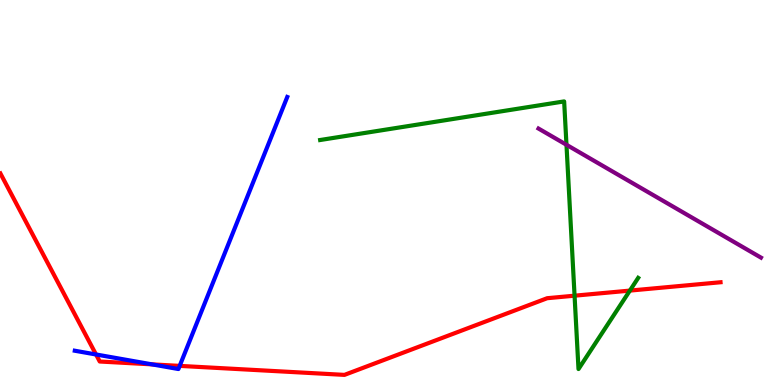[{'lines': ['blue', 'red'], 'intersections': [{'x': 1.24, 'y': 0.793}, {'x': 1.96, 'y': 0.536}, {'x': 2.32, 'y': 0.497}]}, {'lines': ['green', 'red'], 'intersections': [{'x': 7.41, 'y': 2.32}, {'x': 8.13, 'y': 2.45}]}, {'lines': ['purple', 'red'], 'intersections': []}, {'lines': ['blue', 'green'], 'intersections': []}, {'lines': ['blue', 'purple'], 'intersections': []}, {'lines': ['green', 'purple'], 'intersections': [{'x': 7.31, 'y': 6.24}]}]